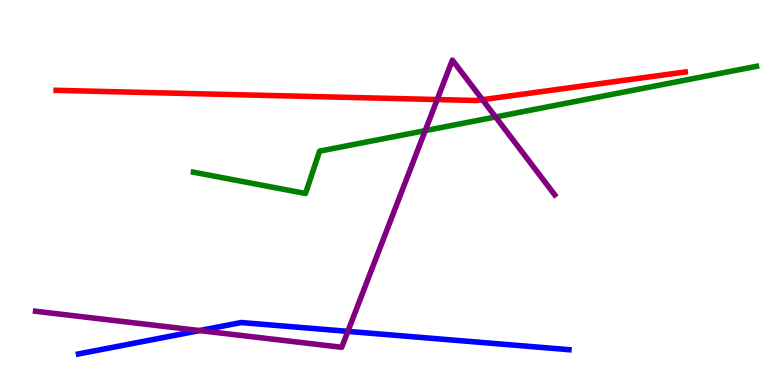[{'lines': ['blue', 'red'], 'intersections': []}, {'lines': ['green', 'red'], 'intersections': []}, {'lines': ['purple', 'red'], 'intersections': [{'x': 5.64, 'y': 7.41}, {'x': 6.23, 'y': 7.41}]}, {'lines': ['blue', 'green'], 'intersections': []}, {'lines': ['blue', 'purple'], 'intersections': [{'x': 2.58, 'y': 1.41}, {'x': 4.49, 'y': 1.39}]}, {'lines': ['green', 'purple'], 'intersections': [{'x': 5.49, 'y': 6.61}, {'x': 6.39, 'y': 6.96}]}]